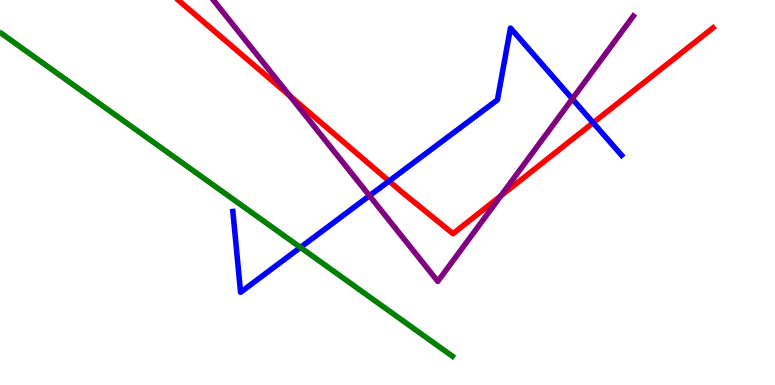[{'lines': ['blue', 'red'], 'intersections': [{'x': 5.02, 'y': 5.3}, {'x': 7.65, 'y': 6.81}]}, {'lines': ['green', 'red'], 'intersections': []}, {'lines': ['purple', 'red'], 'intersections': [{'x': 3.74, 'y': 7.51}, {'x': 6.46, 'y': 4.91}]}, {'lines': ['blue', 'green'], 'intersections': [{'x': 3.88, 'y': 3.57}]}, {'lines': ['blue', 'purple'], 'intersections': [{'x': 4.77, 'y': 4.92}, {'x': 7.38, 'y': 7.43}]}, {'lines': ['green', 'purple'], 'intersections': []}]